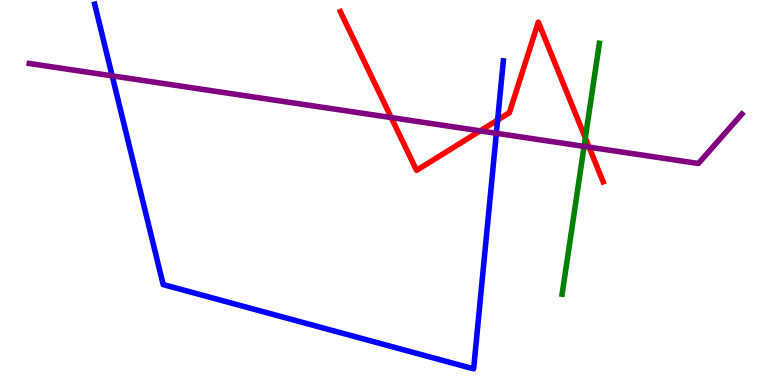[{'lines': ['blue', 'red'], 'intersections': [{'x': 6.42, 'y': 6.88}]}, {'lines': ['green', 'red'], 'intersections': [{'x': 7.55, 'y': 6.42}]}, {'lines': ['purple', 'red'], 'intersections': [{'x': 5.05, 'y': 6.95}, {'x': 6.2, 'y': 6.6}, {'x': 7.6, 'y': 6.18}]}, {'lines': ['blue', 'green'], 'intersections': []}, {'lines': ['blue', 'purple'], 'intersections': [{'x': 1.45, 'y': 8.03}, {'x': 6.4, 'y': 6.54}]}, {'lines': ['green', 'purple'], 'intersections': [{'x': 7.54, 'y': 6.2}]}]